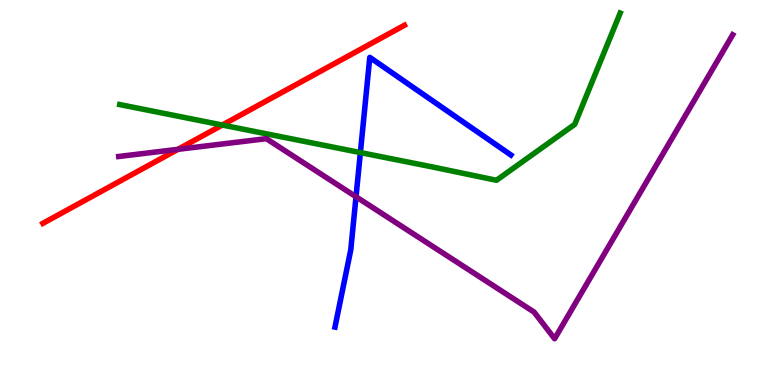[{'lines': ['blue', 'red'], 'intersections': []}, {'lines': ['green', 'red'], 'intersections': [{'x': 2.87, 'y': 6.75}]}, {'lines': ['purple', 'red'], 'intersections': [{'x': 2.3, 'y': 6.12}]}, {'lines': ['blue', 'green'], 'intersections': [{'x': 4.65, 'y': 6.04}]}, {'lines': ['blue', 'purple'], 'intersections': [{'x': 4.59, 'y': 4.89}]}, {'lines': ['green', 'purple'], 'intersections': []}]